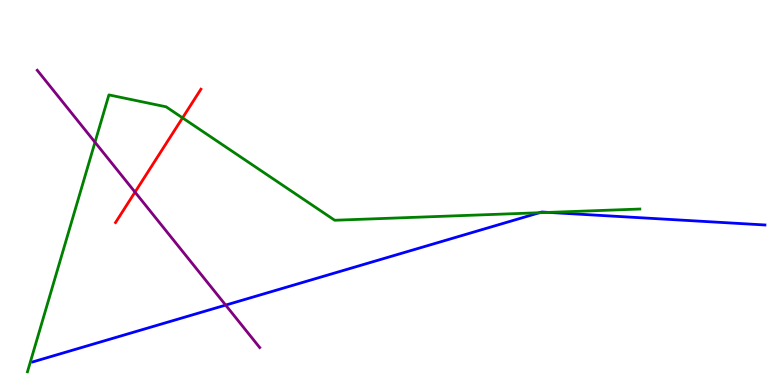[{'lines': ['blue', 'red'], 'intersections': []}, {'lines': ['green', 'red'], 'intersections': [{'x': 2.36, 'y': 6.94}]}, {'lines': ['purple', 'red'], 'intersections': [{'x': 1.74, 'y': 5.01}]}, {'lines': ['blue', 'green'], 'intersections': [{'x': 6.96, 'y': 4.47}, {'x': 7.08, 'y': 4.48}]}, {'lines': ['blue', 'purple'], 'intersections': [{'x': 2.91, 'y': 2.08}]}, {'lines': ['green', 'purple'], 'intersections': [{'x': 1.23, 'y': 6.31}]}]